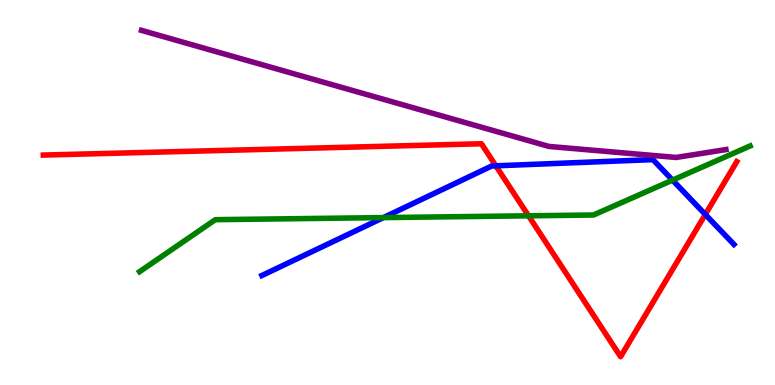[{'lines': ['blue', 'red'], 'intersections': [{'x': 6.4, 'y': 5.69}, {'x': 9.1, 'y': 4.43}]}, {'lines': ['green', 'red'], 'intersections': [{'x': 6.82, 'y': 4.39}]}, {'lines': ['purple', 'red'], 'intersections': []}, {'lines': ['blue', 'green'], 'intersections': [{'x': 4.95, 'y': 4.35}, {'x': 8.68, 'y': 5.32}]}, {'lines': ['blue', 'purple'], 'intersections': []}, {'lines': ['green', 'purple'], 'intersections': []}]